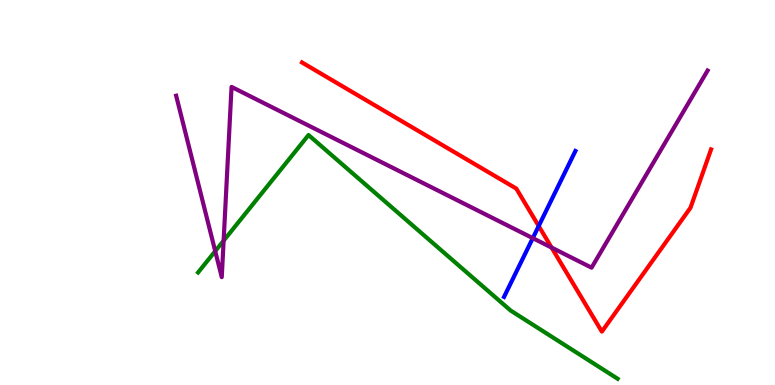[{'lines': ['blue', 'red'], 'intersections': [{'x': 6.95, 'y': 4.13}]}, {'lines': ['green', 'red'], 'intersections': []}, {'lines': ['purple', 'red'], 'intersections': [{'x': 7.12, 'y': 3.57}]}, {'lines': ['blue', 'green'], 'intersections': []}, {'lines': ['blue', 'purple'], 'intersections': [{'x': 6.87, 'y': 3.81}]}, {'lines': ['green', 'purple'], 'intersections': [{'x': 2.78, 'y': 3.48}, {'x': 2.89, 'y': 3.75}]}]